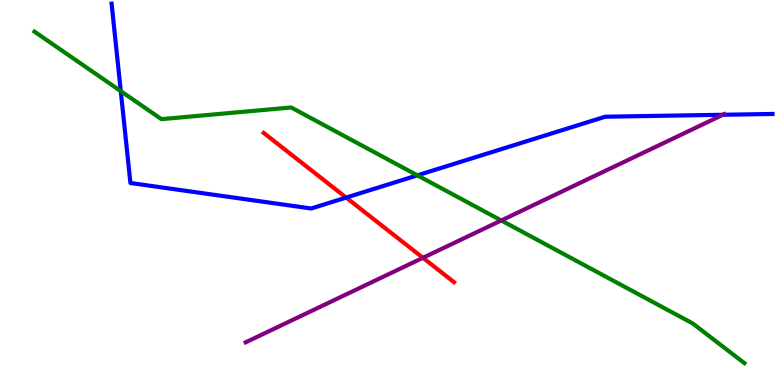[{'lines': ['blue', 'red'], 'intersections': [{'x': 4.47, 'y': 4.87}]}, {'lines': ['green', 'red'], 'intersections': []}, {'lines': ['purple', 'red'], 'intersections': [{'x': 5.46, 'y': 3.3}]}, {'lines': ['blue', 'green'], 'intersections': [{'x': 1.56, 'y': 7.63}, {'x': 5.39, 'y': 5.45}]}, {'lines': ['blue', 'purple'], 'intersections': [{'x': 9.33, 'y': 7.02}]}, {'lines': ['green', 'purple'], 'intersections': [{'x': 6.47, 'y': 4.27}]}]